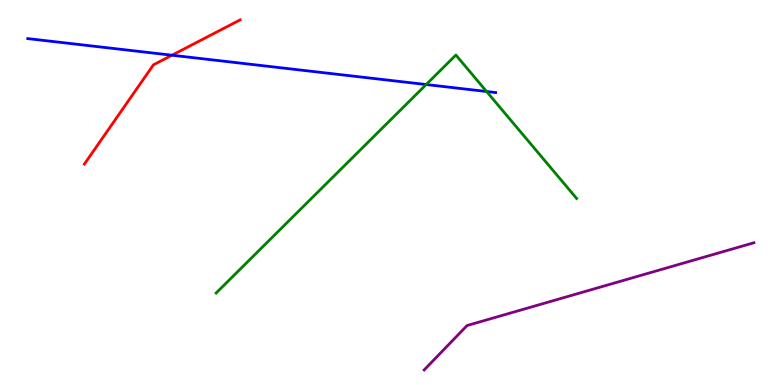[{'lines': ['blue', 'red'], 'intersections': [{'x': 2.22, 'y': 8.57}]}, {'lines': ['green', 'red'], 'intersections': []}, {'lines': ['purple', 'red'], 'intersections': []}, {'lines': ['blue', 'green'], 'intersections': [{'x': 5.5, 'y': 7.8}, {'x': 6.28, 'y': 7.62}]}, {'lines': ['blue', 'purple'], 'intersections': []}, {'lines': ['green', 'purple'], 'intersections': []}]